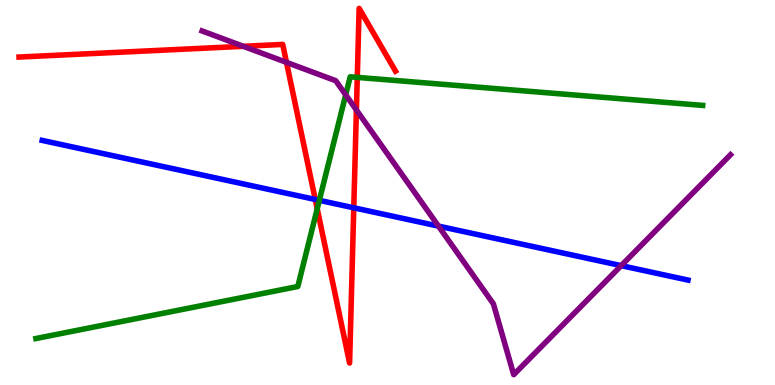[{'lines': ['blue', 'red'], 'intersections': [{'x': 4.07, 'y': 4.82}, {'x': 4.56, 'y': 4.6}]}, {'lines': ['green', 'red'], 'intersections': [{'x': 4.09, 'y': 4.58}, {'x': 4.61, 'y': 7.99}]}, {'lines': ['purple', 'red'], 'intersections': [{'x': 3.14, 'y': 8.8}, {'x': 3.7, 'y': 8.38}, {'x': 4.6, 'y': 7.14}]}, {'lines': ['blue', 'green'], 'intersections': [{'x': 4.12, 'y': 4.8}]}, {'lines': ['blue', 'purple'], 'intersections': [{'x': 5.66, 'y': 4.13}, {'x': 8.02, 'y': 3.1}]}, {'lines': ['green', 'purple'], 'intersections': [{'x': 4.46, 'y': 7.54}]}]